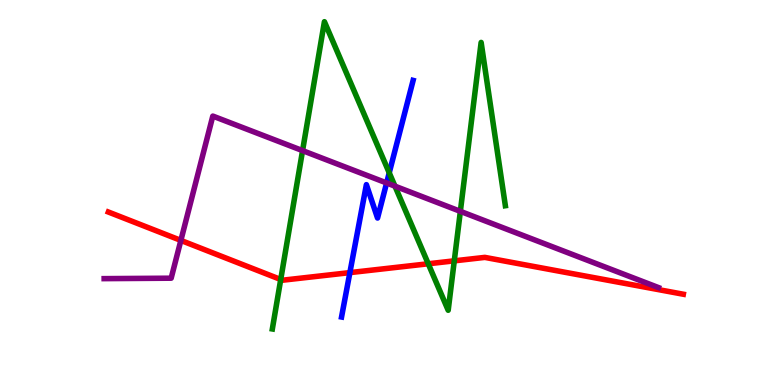[{'lines': ['blue', 'red'], 'intersections': [{'x': 4.51, 'y': 2.92}]}, {'lines': ['green', 'red'], 'intersections': [{'x': 3.62, 'y': 2.74}, {'x': 5.53, 'y': 3.15}, {'x': 5.86, 'y': 3.22}]}, {'lines': ['purple', 'red'], 'intersections': [{'x': 2.33, 'y': 3.76}]}, {'lines': ['blue', 'green'], 'intersections': [{'x': 5.02, 'y': 5.51}]}, {'lines': ['blue', 'purple'], 'intersections': [{'x': 4.99, 'y': 5.25}]}, {'lines': ['green', 'purple'], 'intersections': [{'x': 3.9, 'y': 6.09}, {'x': 5.1, 'y': 5.16}, {'x': 5.94, 'y': 4.51}]}]